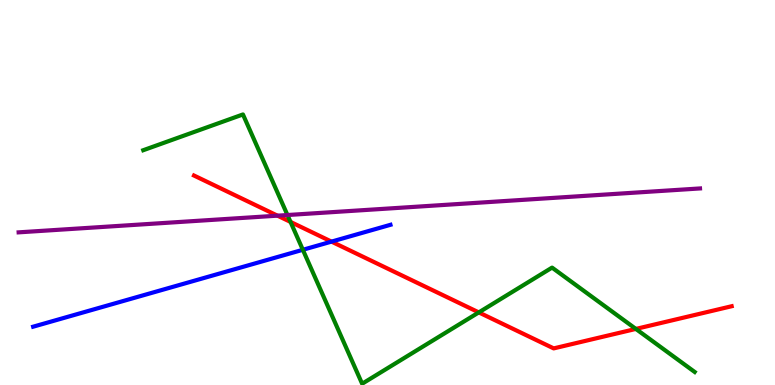[{'lines': ['blue', 'red'], 'intersections': [{'x': 4.28, 'y': 3.72}]}, {'lines': ['green', 'red'], 'intersections': [{'x': 3.75, 'y': 4.24}, {'x': 6.18, 'y': 1.89}, {'x': 8.2, 'y': 1.46}]}, {'lines': ['purple', 'red'], 'intersections': [{'x': 3.58, 'y': 4.4}]}, {'lines': ['blue', 'green'], 'intersections': [{'x': 3.91, 'y': 3.51}]}, {'lines': ['blue', 'purple'], 'intersections': []}, {'lines': ['green', 'purple'], 'intersections': [{'x': 3.71, 'y': 4.41}]}]